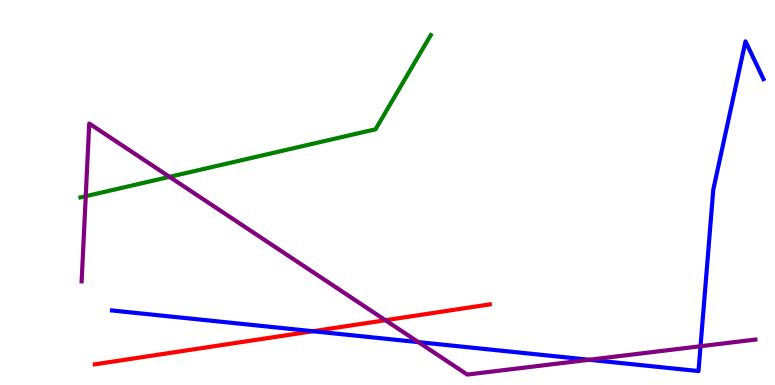[{'lines': ['blue', 'red'], 'intersections': [{'x': 4.04, 'y': 1.4}]}, {'lines': ['green', 'red'], 'intersections': []}, {'lines': ['purple', 'red'], 'intersections': [{'x': 4.97, 'y': 1.68}]}, {'lines': ['blue', 'green'], 'intersections': []}, {'lines': ['blue', 'purple'], 'intersections': [{'x': 5.4, 'y': 1.11}, {'x': 7.6, 'y': 0.656}, {'x': 9.04, 'y': 1.01}]}, {'lines': ['green', 'purple'], 'intersections': [{'x': 1.11, 'y': 4.9}, {'x': 2.19, 'y': 5.41}]}]